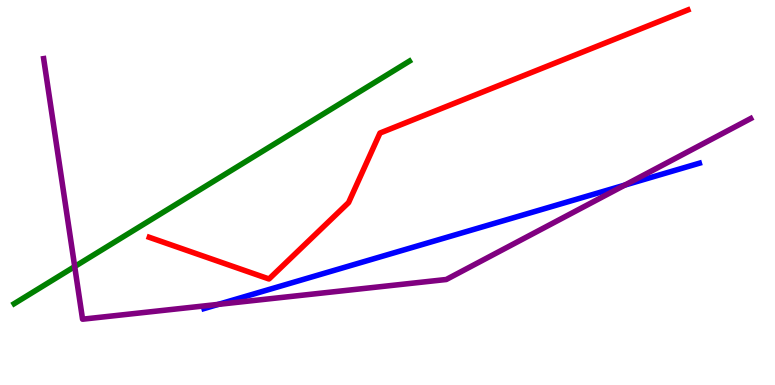[{'lines': ['blue', 'red'], 'intersections': []}, {'lines': ['green', 'red'], 'intersections': []}, {'lines': ['purple', 'red'], 'intersections': []}, {'lines': ['blue', 'green'], 'intersections': []}, {'lines': ['blue', 'purple'], 'intersections': [{'x': 2.82, 'y': 2.09}, {'x': 8.06, 'y': 5.19}]}, {'lines': ['green', 'purple'], 'intersections': [{'x': 0.964, 'y': 3.08}]}]